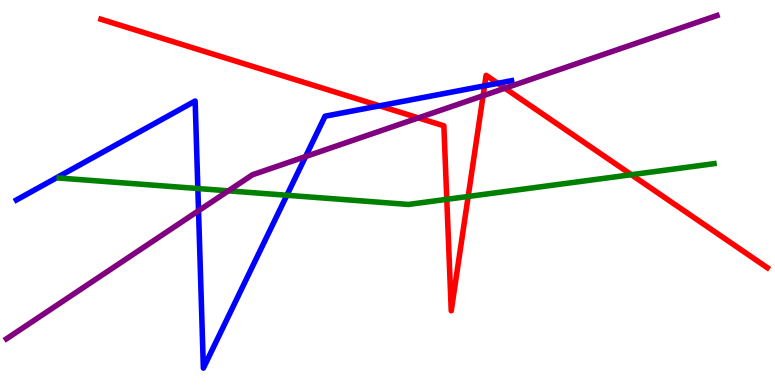[{'lines': ['blue', 'red'], 'intersections': [{'x': 4.9, 'y': 7.25}, {'x': 6.25, 'y': 7.77}, {'x': 6.42, 'y': 7.84}]}, {'lines': ['green', 'red'], 'intersections': [{'x': 5.77, 'y': 4.82}, {'x': 6.04, 'y': 4.9}, {'x': 8.15, 'y': 5.46}]}, {'lines': ['purple', 'red'], 'intersections': [{'x': 5.4, 'y': 6.94}, {'x': 6.23, 'y': 7.51}, {'x': 6.52, 'y': 7.71}]}, {'lines': ['blue', 'green'], 'intersections': [{'x': 2.55, 'y': 5.1}, {'x': 3.7, 'y': 4.93}]}, {'lines': ['blue', 'purple'], 'intersections': [{'x': 2.56, 'y': 4.53}, {'x': 3.94, 'y': 5.93}]}, {'lines': ['green', 'purple'], 'intersections': [{'x': 2.95, 'y': 5.04}]}]